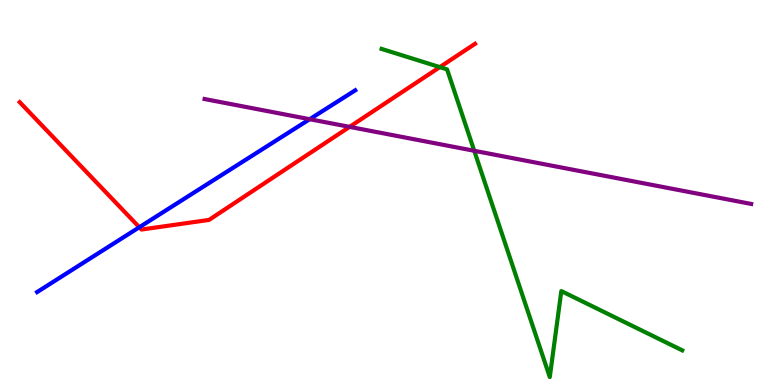[{'lines': ['blue', 'red'], 'intersections': [{'x': 1.8, 'y': 4.1}]}, {'lines': ['green', 'red'], 'intersections': [{'x': 5.68, 'y': 8.26}]}, {'lines': ['purple', 'red'], 'intersections': [{'x': 4.51, 'y': 6.7}]}, {'lines': ['blue', 'green'], 'intersections': []}, {'lines': ['blue', 'purple'], 'intersections': [{'x': 4.0, 'y': 6.9}]}, {'lines': ['green', 'purple'], 'intersections': [{'x': 6.12, 'y': 6.08}]}]